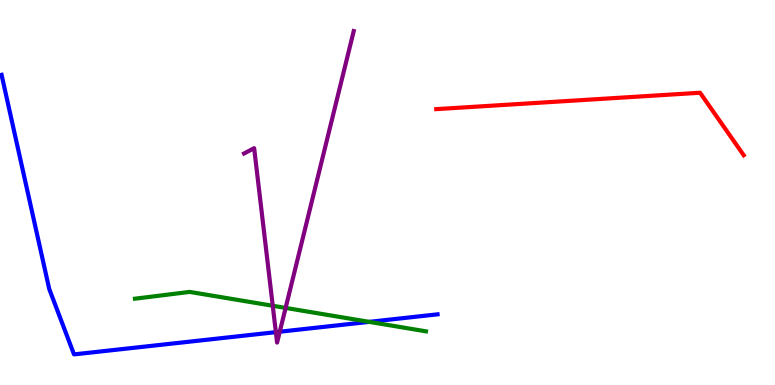[{'lines': ['blue', 'red'], 'intersections': []}, {'lines': ['green', 'red'], 'intersections': []}, {'lines': ['purple', 'red'], 'intersections': []}, {'lines': ['blue', 'green'], 'intersections': [{'x': 4.76, 'y': 1.64}]}, {'lines': ['blue', 'purple'], 'intersections': [{'x': 3.56, 'y': 1.37}, {'x': 3.61, 'y': 1.38}]}, {'lines': ['green', 'purple'], 'intersections': [{'x': 3.52, 'y': 2.06}, {'x': 3.69, 'y': 2.0}]}]